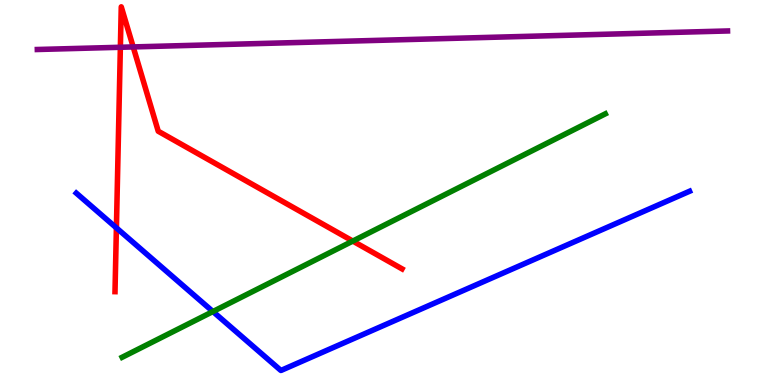[{'lines': ['blue', 'red'], 'intersections': [{'x': 1.5, 'y': 4.08}]}, {'lines': ['green', 'red'], 'intersections': [{'x': 4.55, 'y': 3.74}]}, {'lines': ['purple', 'red'], 'intersections': [{'x': 1.55, 'y': 8.77}, {'x': 1.72, 'y': 8.78}]}, {'lines': ['blue', 'green'], 'intersections': [{'x': 2.75, 'y': 1.91}]}, {'lines': ['blue', 'purple'], 'intersections': []}, {'lines': ['green', 'purple'], 'intersections': []}]